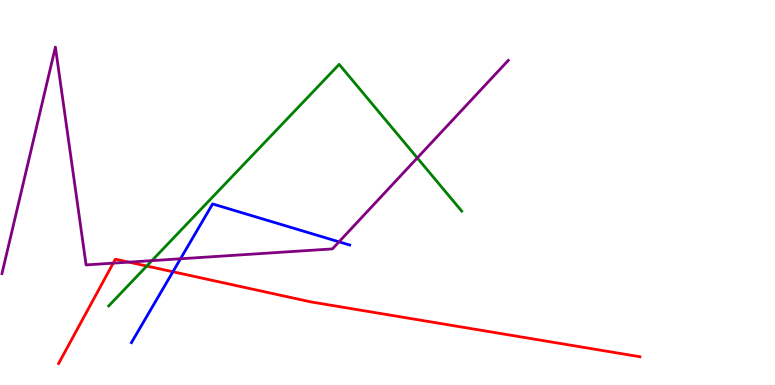[{'lines': ['blue', 'red'], 'intersections': [{'x': 2.23, 'y': 2.94}]}, {'lines': ['green', 'red'], 'intersections': [{'x': 1.89, 'y': 3.09}]}, {'lines': ['purple', 'red'], 'intersections': [{'x': 1.46, 'y': 3.16}, {'x': 1.66, 'y': 3.19}]}, {'lines': ['blue', 'green'], 'intersections': []}, {'lines': ['blue', 'purple'], 'intersections': [{'x': 2.33, 'y': 3.28}, {'x': 4.37, 'y': 3.72}]}, {'lines': ['green', 'purple'], 'intersections': [{'x': 1.96, 'y': 3.23}, {'x': 5.38, 'y': 5.9}]}]